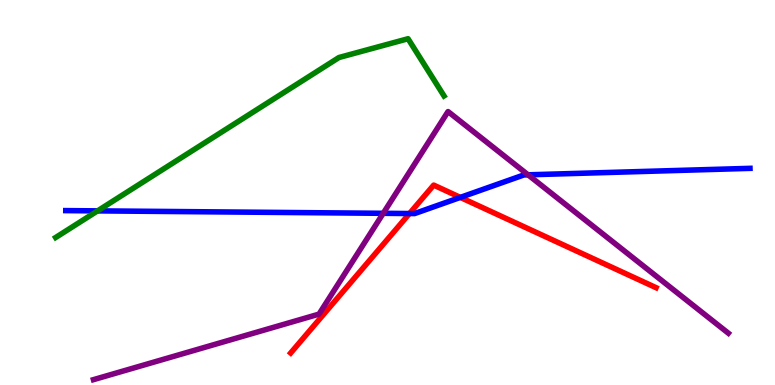[{'lines': ['blue', 'red'], 'intersections': [{'x': 5.28, 'y': 4.45}, {'x': 5.94, 'y': 4.87}]}, {'lines': ['green', 'red'], 'intersections': []}, {'lines': ['purple', 'red'], 'intersections': []}, {'lines': ['blue', 'green'], 'intersections': [{'x': 1.26, 'y': 4.52}]}, {'lines': ['blue', 'purple'], 'intersections': [{'x': 4.94, 'y': 4.46}, {'x': 6.81, 'y': 5.46}]}, {'lines': ['green', 'purple'], 'intersections': []}]